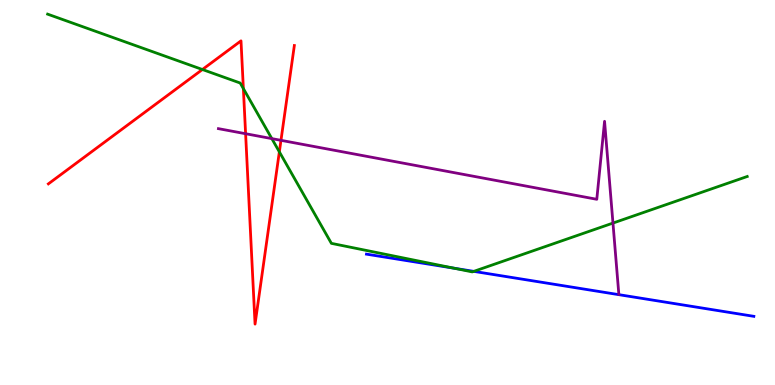[{'lines': ['blue', 'red'], 'intersections': []}, {'lines': ['green', 'red'], 'intersections': [{'x': 2.61, 'y': 8.19}, {'x': 3.14, 'y': 7.7}, {'x': 3.6, 'y': 6.06}]}, {'lines': ['purple', 'red'], 'intersections': [{'x': 3.17, 'y': 6.53}, {'x': 3.63, 'y': 6.36}]}, {'lines': ['blue', 'green'], 'intersections': [{'x': 5.86, 'y': 3.03}, {'x': 6.11, 'y': 2.95}]}, {'lines': ['blue', 'purple'], 'intersections': []}, {'lines': ['green', 'purple'], 'intersections': [{'x': 3.51, 'y': 6.4}, {'x': 7.91, 'y': 4.21}]}]